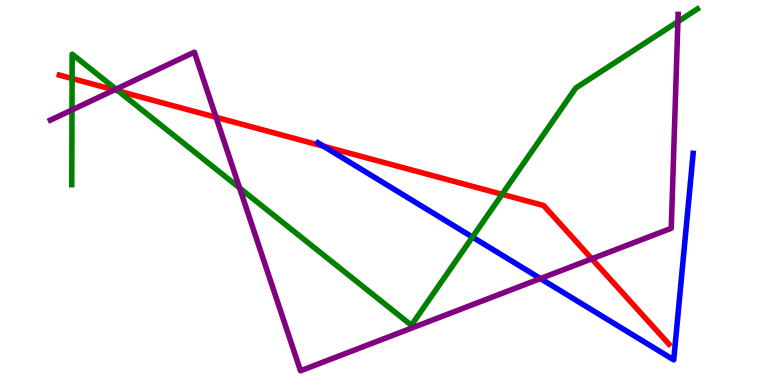[{'lines': ['blue', 'red'], 'intersections': [{'x': 4.17, 'y': 6.2}]}, {'lines': ['green', 'red'], 'intersections': [{'x': 0.93, 'y': 7.96}, {'x': 1.52, 'y': 7.64}, {'x': 6.48, 'y': 4.95}]}, {'lines': ['purple', 'red'], 'intersections': [{'x': 1.48, 'y': 7.66}, {'x': 2.79, 'y': 6.95}, {'x': 7.64, 'y': 3.28}]}, {'lines': ['blue', 'green'], 'intersections': [{'x': 6.1, 'y': 3.84}]}, {'lines': ['blue', 'purple'], 'intersections': [{'x': 6.97, 'y': 2.76}]}, {'lines': ['green', 'purple'], 'intersections': [{'x': 0.929, 'y': 7.15}, {'x': 1.5, 'y': 7.68}, {'x': 3.09, 'y': 5.12}, {'x': 8.75, 'y': 9.44}]}]